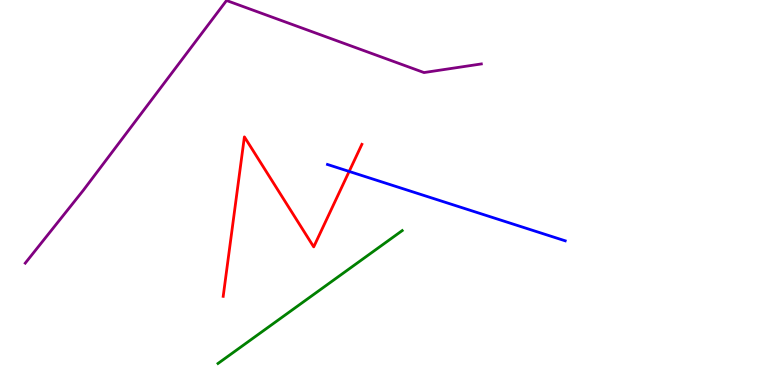[{'lines': ['blue', 'red'], 'intersections': [{'x': 4.51, 'y': 5.55}]}, {'lines': ['green', 'red'], 'intersections': []}, {'lines': ['purple', 'red'], 'intersections': []}, {'lines': ['blue', 'green'], 'intersections': []}, {'lines': ['blue', 'purple'], 'intersections': []}, {'lines': ['green', 'purple'], 'intersections': []}]